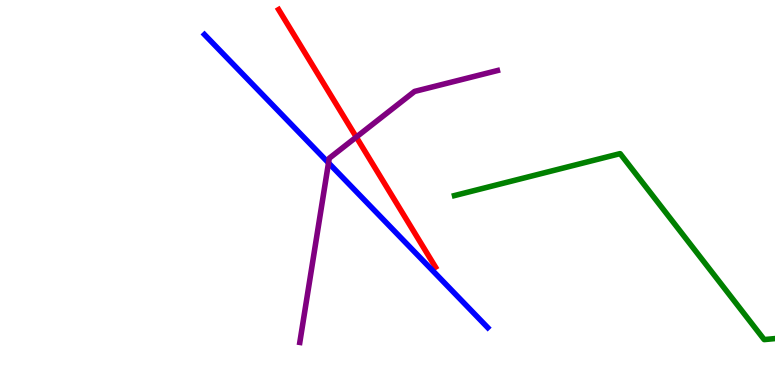[{'lines': ['blue', 'red'], 'intersections': []}, {'lines': ['green', 'red'], 'intersections': []}, {'lines': ['purple', 'red'], 'intersections': [{'x': 4.6, 'y': 6.44}]}, {'lines': ['blue', 'green'], 'intersections': []}, {'lines': ['blue', 'purple'], 'intersections': [{'x': 4.24, 'y': 5.77}]}, {'lines': ['green', 'purple'], 'intersections': []}]